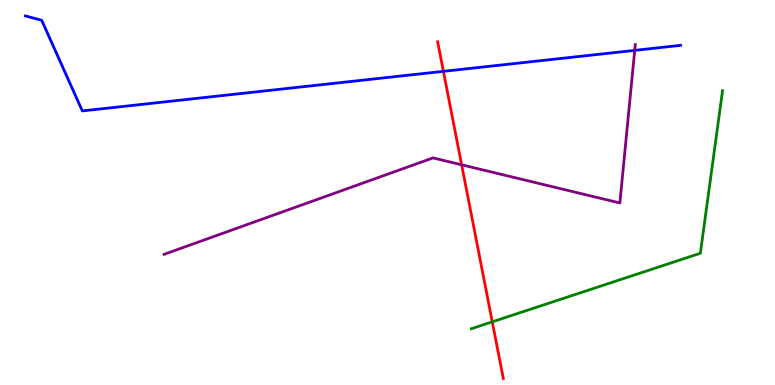[{'lines': ['blue', 'red'], 'intersections': [{'x': 5.72, 'y': 8.15}]}, {'lines': ['green', 'red'], 'intersections': [{'x': 6.35, 'y': 1.64}]}, {'lines': ['purple', 'red'], 'intersections': [{'x': 5.96, 'y': 5.72}]}, {'lines': ['blue', 'green'], 'intersections': []}, {'lines': ['blue', 'purple'], 'intersections': [{'x': 8.19, 'y': 8.69}]}, {'lines': ['green', 'purple'], 'intersections': []}]